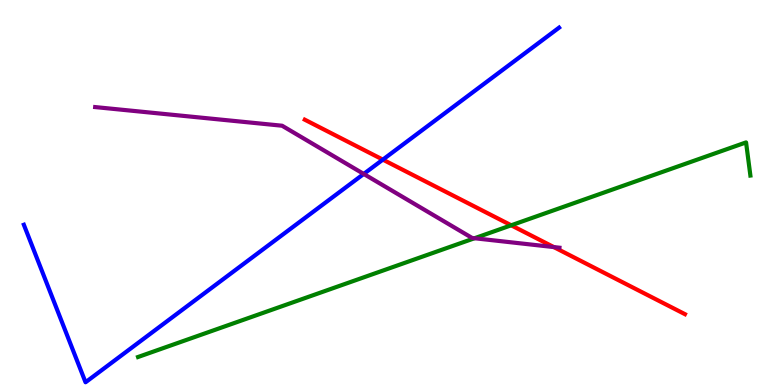[{'lines': ['blue', 'red'], 'intersections': [{'x': 4.94, 'y': 5.85}]}, {'lines': ['green', 'red'], 'intersections': [{'x': 6.6, 'y': 4.15}]}, {'lines': ['purple', 'red'], 'intersections': [{'x': 7.15, 'y': 3.58}]}, {'lines': ['blue', 'green'], 'intersections': []}, {'lines': ['blue', 'purple'], 'intersections': [{'x': 4.69, 'y': 5.48}]}, {'lines': ['green', 'purple'], 'intersections': [{'x': 6.12, 'y': 3.81}]}]